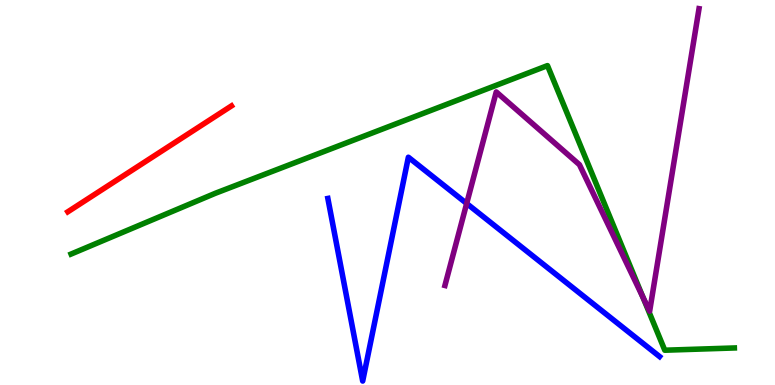[{'lines': ['blue', 'red'], 'intersections': []}, {'lines': ['green', 'red'], 'intersections': []}, {'lines': ['purple', 'red'], 'intersections': []}, {'lines': ['blue', 'green'], 'intersections': []}, {'lines': ['blue', 'purple'], 'intersections': [{'x': 6.02, 'y': 4.71}]}, {'lines': ['green', 'purple'], 'intersections': [{'x': 8.3, 'y': 2.28}]}]